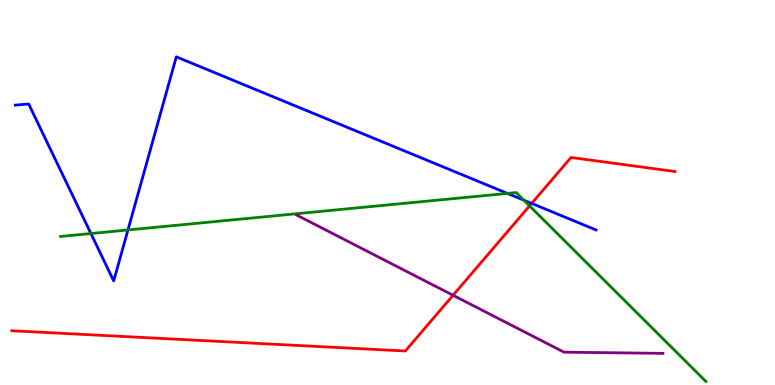[{'lines': ['blue', 'red'], 'intersections': [{'x': 6.86, 'y': 4.72}]}, {'lines': ['green', 'red'], 'intersections': [{'x': 6.83, 'y': 4.65}]}, {'lines': ['purple', 'red'], 'intersections': [{'x': 5.85, 'y': 2.33}]}, {'lines': ['blue', 'green'], 'intersections': [{'x': 1.17, 'y': 3.93}, {'x': 1.65, 'y': 4.03}, {'x': 6.55, 'y': 4.98}, {'x': 6.76, 'y': 4.8}]}, {'lines': ['blue', 'purple'], 'intersections': []}, {'lines': ['green', 'purple'], 'intersections': []}]